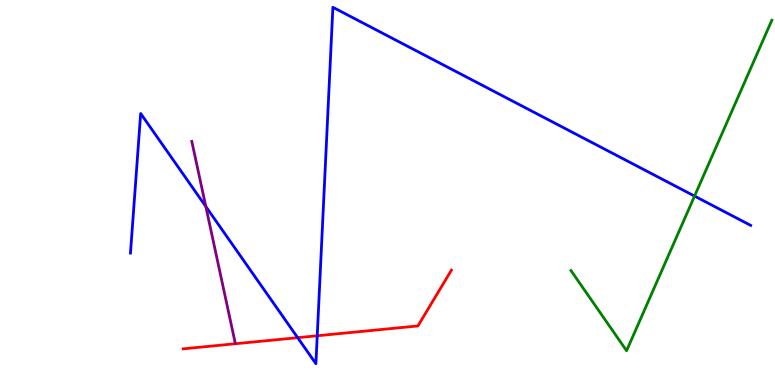[{'lines': ['blue', 'red'], 'intersections': [{'x': 3.84, 'y': 1.23}, {'x': 4.09, 'y': 1.28}]}, {'lines': ['green', 'red'], 'intersections': []}, {'lines': ['purple', 'red'], 'intersections': []}, {'lines': ['blue', 'green'], 'intersections': [{'x': 8.96, 'y': 4.91}]}, {'lines': ['blue', 'purple'], 'intersections': [{'x': 2.66, 'y': 4.64}]}, {'lines': ['green', 'purple'], 'intersections': []}]